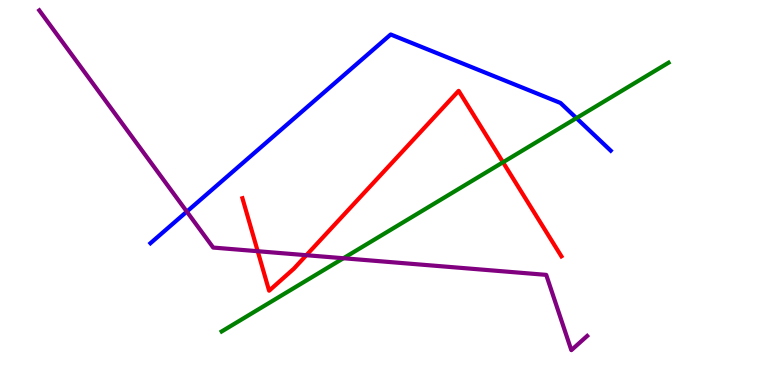[{'lines': ['blue', 'red'], 'intersections': []}, {'lines': ['green', 'red'], 'intersections': [{'x': 6.49, 'y': 5.79}]}, {'lines': ['purple', 'red'], 'intersections': [{'x': 3.33, 'y': 3.47}, {'x': 3.95, 'y': 3.37}]}, {'lines': ['blue', 'green'], 'intersections': [{'x': 7.44, 'y': 6.93}]}, {'lines': ['blue', 'purple'], 'intersections': [{'x': 2.41, 'y': 4.5}]}, {'lines': ['green', 'purple'], 'intersections': [{'x': 4.43, 'y': 3.29}]}]